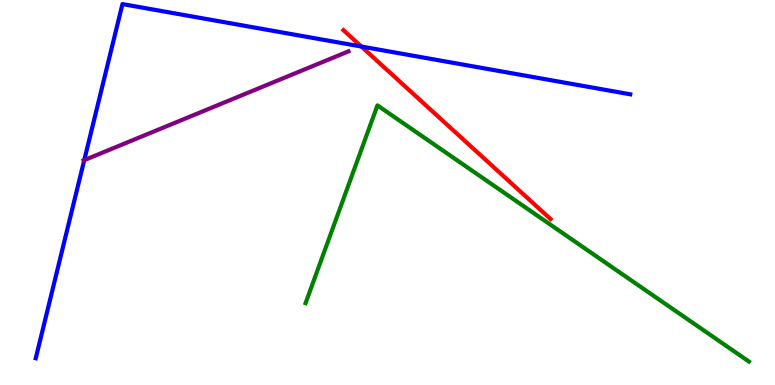[{'lines': ['blue', 'red'], 'intersections': [{'x': 4.66, 'y': 8.79}]}, {'lines': ['green', 'red'], 'intersections': []}, {'lines': ['purple', 'red'], 'intersections': []}, {'lines': ['blue', 'green'], 'intersections': []}, {'lines': ['blue', 'purple'], 'intersections': [{'x': 1.09, 'y': 5.84}]}, {'lines': ['green', 'purple'], 'intersections': []}]